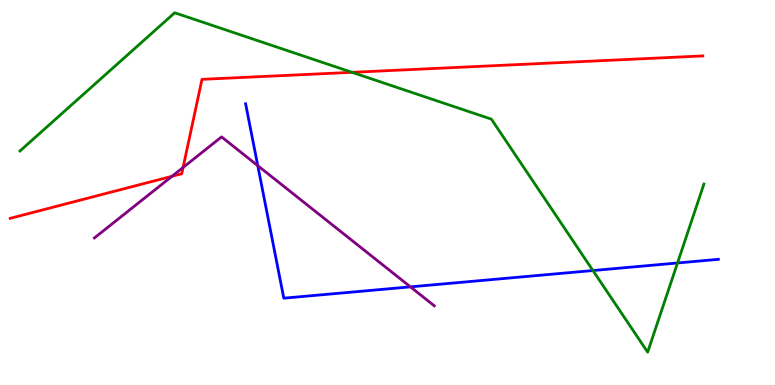[{'lines': ['blue', 'red'], 'intersections': []}, {'lines': ['green', 'red'], 'intersections': [{'x': 4.54, 'y': 8.12}]}, {'lines': ['purple', 'red'], 'intersections': [{'x': 2.22, 'y': 5.42}, {'x': 2.36, 'y': 5.65}]}, {'lines': ['blue', 'green'], 'intersections': [{'x': 7.65, 'y': 2.97}, {'x': 8.74, 'y': 3.17}]}, {'lines': ['blue', 'purple'], 'intersections': [{'x': 3.33, 'y': 5.7}, {'x': 5.3, 'y': 2.55}]}, {'lines': ['green', 'purple'], 'intersections': []}]